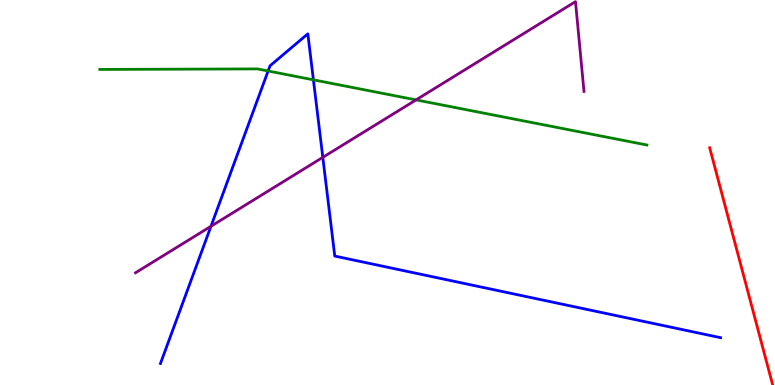[{'lines': ['blue', 'red'], 'intersections': []}, {'lines': ['green', 'red'], 'intersections': []}, {'lines': ['purple', 'red'], 'intersections': []}, {'lines': ['blue', 'green'], 'intersections': [{'x': 3.46, 'y': 8.16}, {'x': 4.04, 'y': 7.93}]}, {'lines': ['blue', 'purple'], 'intersections': [{'x': 2.72, 'y': 4.12}, {'x': 4.17, 'y': 5.91}]}, {'lines': ['green', 'purple'], 'intersections': [{'x': 5.37, 'y': 7.41}]}]